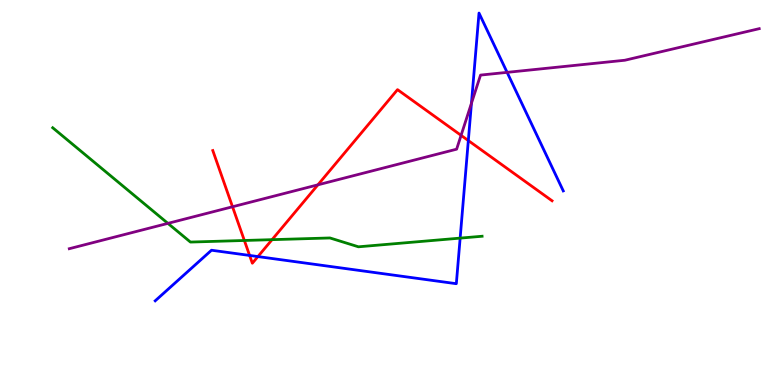[{'lines': ['blue', 'red'], 'intersections': [{'x': 3.22, 'y': 3.37}, {'x': 3.33, 'y': 3.34}, {'x': 6.04, 'y': 6.35}]}, {'lines': ['green', 'red'], 'intersections': [{'x': 3.15, 'y': 3.75}, {'x': 3.51, 'y': 3.77}]}, {'lines': ['purple', 'red'], 'intersections': [{'x': 3.0, 'y': 4.63}, {'x': 4.1, 'y': 5.2}, {'x': 5.95, 'y': 6.48}]}, {'lines': ['blue', 'green'], 'intersections': [{'x': 5.94, 'y': 3.82}]}, {'lines': ['blue', 'purple'], 'intersections': [{'x': 6.08, 'y': 7.32}, {'x': 6.54, 'y': 8.12}]}, {'lines': ['green', 'purple'], 'intersections': [{'x': 2.17, 'y': 4.2}]}]